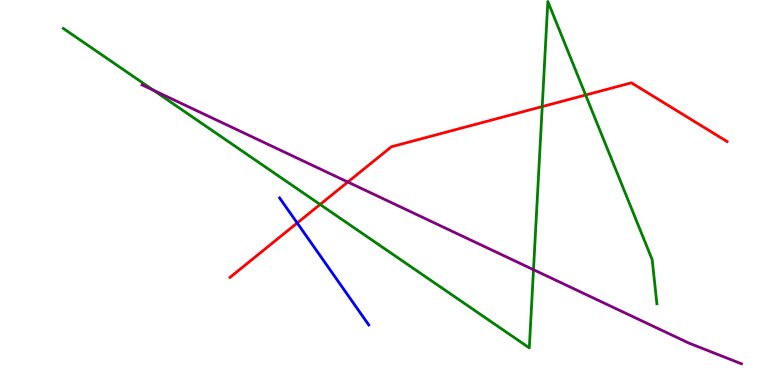[{'lines': ['blue', 'red'], 'intersections': [{'x': 3.83, 'y': 4.21}]}, {'lines': ['green', 'red'], 'intersections': [{'x': 4.13, 'y': 4.69}, {'x': 7.0, 'y': 7.23}, {'x': 7.56, 'y': 7.53}]}, {'lines': ['purple', 'red'], 'intersections': [{'x': 4.49, 'y': 5.27}]}, {'lines': ['blue', 'green'], 'intersections': []}, {'lines': ['blue', 'purple'], 'intersections': []}, {'lines': ['green', 'purple'], 'intersections': [{'x': 1.98, 'y': 7.66}, {'x': 6.88, 'y': 2.99}]}]